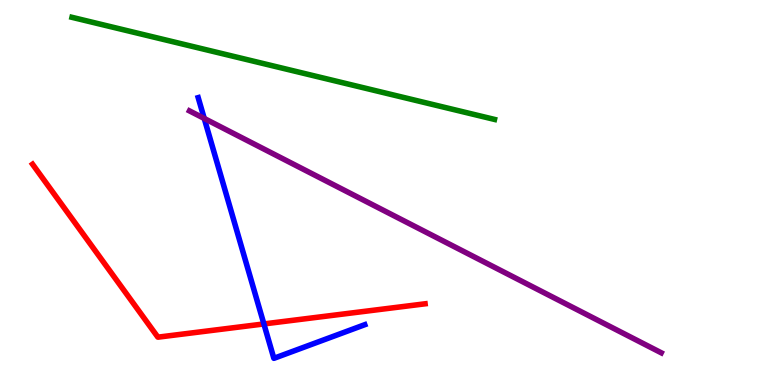[{'lines': ['blue', 'red'], 'intersections': [{'x': 3.4, 'y': 1.59}]}, {'lines': ['green', 'red'], 'intersections': []}, {'lines': ['purple', 'red'], 'intersections': []}, {'lines': ['blue', 'green'], 'intersections': []}, {'lines': ['blue', 'purple'], 'intersections': [{'x': 2.64, 'y': 6.92}]}, {'lines': ['green', 'purple'], 'intersections': []}]